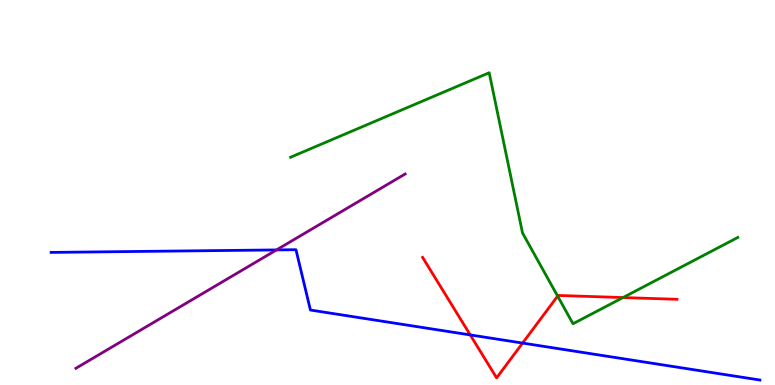[{'lines': ['blue', 'red'], 'intersections': [{'x': 6.07, 'y': 1.3}, {'x': 6.74, 'y': 1.09}]}, {'lines': ['green', 'red'], 'intersections': [{'x': 7.2, 'y': 2.31}, {'x': 8.04, 'y': 2.27}]}, {'lines': ['purple', 'red'], 'intersections': []}, {'lines': ['blue', 'green'], 'intersections': []}, {'lines': ['blue', 'purple'], 'intersections': [{'x': 3.57, 'y': 3.51}]}, {'lines': ['green', 'purple'], 'intersections': []}]